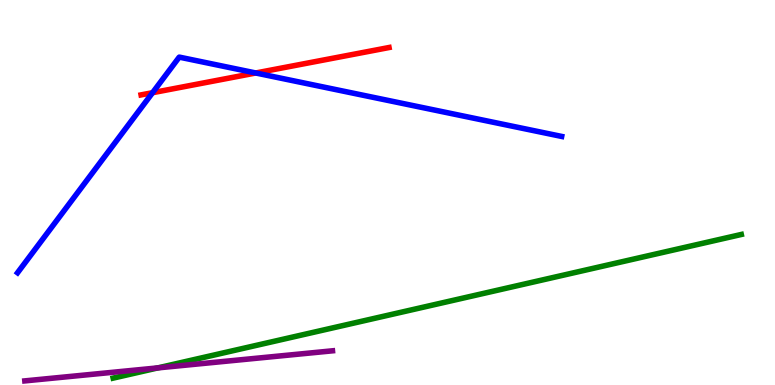[{'lines': ['blue', 'red'], 'intersections': [{'x': 1.97, 'y': 7.59}, {'x': 3.3, 'y': 8.1}]}, {'lines': ['green', 'red'], 'intersections': []}, {'lines': ['purple', 'red'], 'intersections': []}, {'lines': ['blue', 'green'], 'intersections': []}, {'lines': ['blue', 'purple'], 'intersections': []}, {'lines': ['green', 'purple'], 'intersections': [{'x': 2.04, 'y': 0.445}]}]